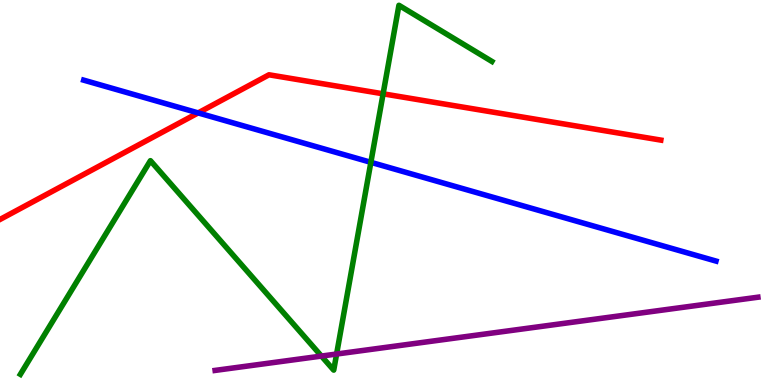[{'lines': ['blue', 'red'], 'intersections': [{'x': 2.56, 'y': 7.07}]}, {'lines': ['green', 'red'], 'intersections': [{'x': 4.94, 'y': 7.56}]}, {'lines': ['purple', 'red'], 'intersections': []}, {'lines': ['blue', 'green'], 'intersections': [{'x': 4.79, 'y': 5.78}]}, {'lines': ['blue', 'purple'], 'intersections': []}, {'lines': ['green', 'purple'], 'intersections': [{'x': 4.15, 'y': 0.751}, {'x': 4.34, 'y': 0.804}]}]